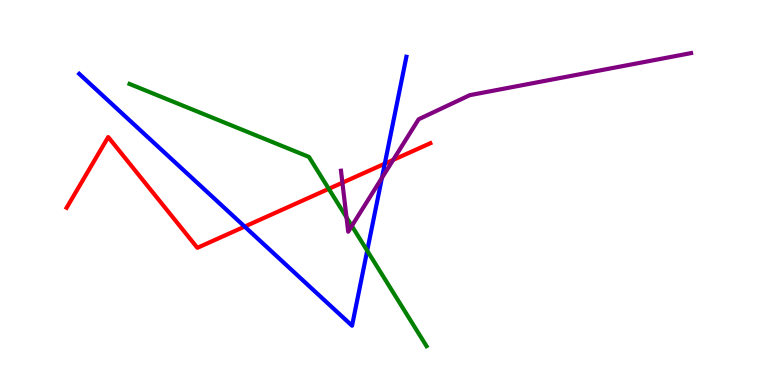[{'lines': ['blue', 'red'], 'intersections': [{'x': 3.16, 'y': 4.11}, {'x': 4.97, 'y': 5.75}]}, {'lines': ['green', 'red'], 'intersections': [{'x': 4.24, 'y': 5.1}]}, {'lines': ['purple', 'red'], 'intersections': [{'x': 4.42, 'y': 5.25}, {'x': 5.07, 'y': 5.85}]}, {'lines': ['blue', 'green'], 'intersections': [{'x': 4.74, 'y': 3.49}]}, {'lines': ['blue', 'purple'], 'intersections': [{'x': 4.93, 'y': 5.38}]}, {'lines': ['green', 'purple'], 'intersections': [{'x': 4.47, 'y': 4.35}, {'x': 4.54, 'y': 4.13}]}]